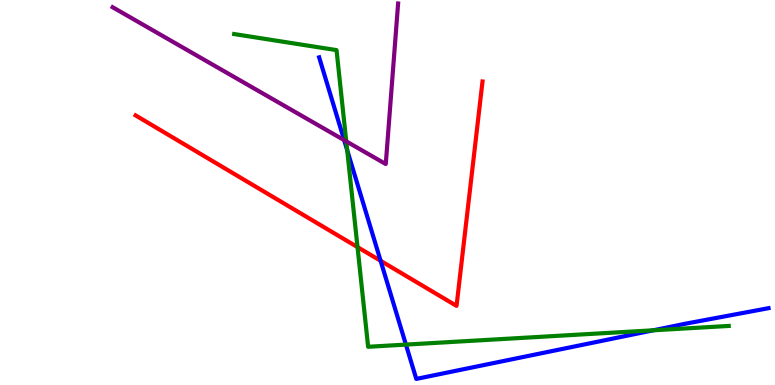[{'lines': ['blue', 'red'], 'intersections': [{'x': 4.91, 'y': 3.23}]}, {'lines': ['green', 'red'], 'intersections': [{'x': 4.61, 'y': 3.58}]}, {'lines': ['purple', 'red'], 'intersections': []}, {'lines': ['blue', 'green'], 'intersections': [{'x': 4.48, 'y': 6.1}, {'x': 5.24, 'y': 1.05}, {'x': 8.43, 'y': 1.42}]}, {'lines': ['blue', 'purple'], 'intersections': [{'x': 4.44, 'y': 6.36}]}, {'lines': ['green', 'purple'], 'intersections': [{'x': 4.47, 'y': 6.33}]}]